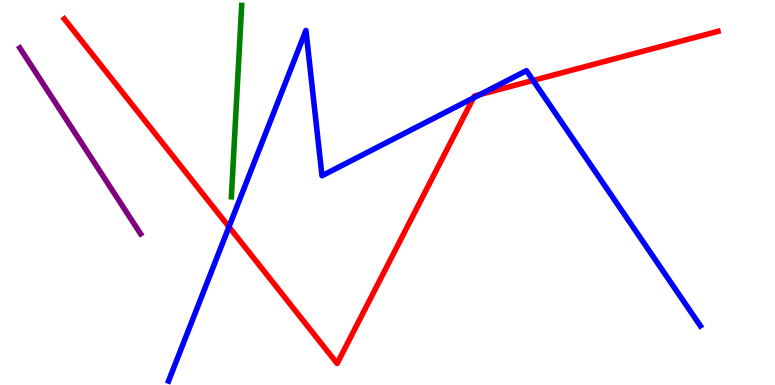[{'lines': ['blue', 'red'], 'intersections': [{'x': 2.95, 'y': 4.11}, {'x': 6.11, 'y': 7.46}, {'x': 6.19, 'y': 7.54}, {'x': 6.88, 'y': 7.91}]}, {'lines': ['green', 'red'], 'intersections': []}, {'lines': ['purple', 'red'], 'intersections': []}, {'lines': ['blue', 'green'], 'intersections': []}, {'lines': ['blue', 'purple'], 'intersections': []}, {'lines': ['green', 'purple'], 'intersections': []}]